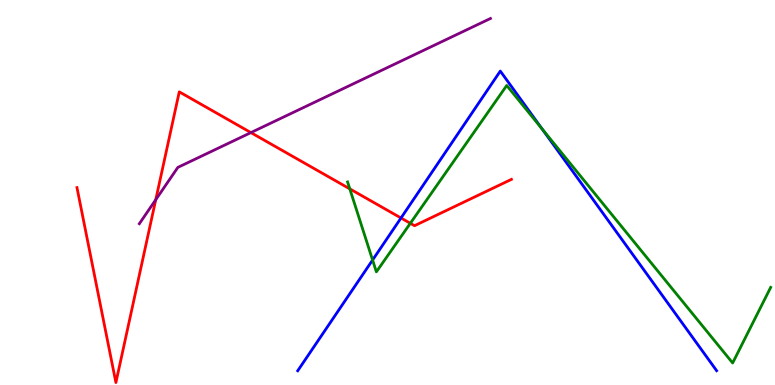[{'lines': ['blue', 'red'], 'intersections': [{'x': 5.17, 'y': 4.34}]}, {'lines': ['green', 'red'], 'intersections': [{'x': 4.51, 'y': 5.09}, {'x': 5.29, 'y': 4.2}]}, {'lines': ['purple', 'red'], 'intersections': [{'x': 2.01, 'y': 4.81}, {'x': 3.24, 'y': 6.56}]}, {'lines': ['blue', 'green'], 'intersections': [{'x': 4.81, 'y': 3.25}, {'x': 6.99, 'y': 6.66}]}, {'lines': ['blue', 'purple'], 'intersections': []}, {'lines': ['green', 'purple'], 'intersections': []}]